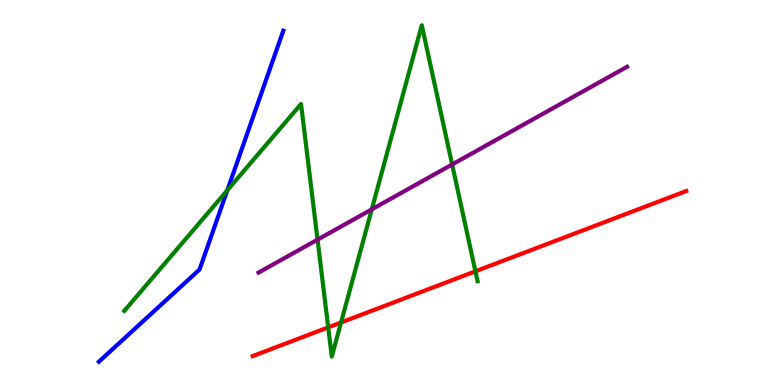[{'lines': ['blue', 'red'], 'intersections': []}, {'lines': ['green', 'red'], 'intersections': [{'x': 4.24, 'y': 1.5}, {'x': 4.4, 'y': 1.62}, {'x': 6.13, 'y': 2.95}]}, {'lines': ['purple', 'red'], 'intersections': []}, {'lines': ['blue', 'green'], 'intersections': [{'x': 2.93, 'y': 5.06}]}, {'lines': ['blue', 'purple'], 'intersections': []}, {'lines': ['green', 'purple'], 'intersections': [{'x': 4.1, 'y': 3.78}, {'x': 4.8, 'y': 4.56}, {'x': 5.83, 'y': 5.73}]}]